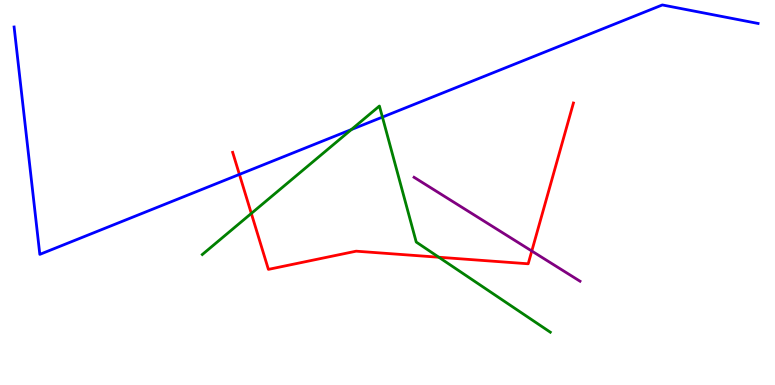[{'lines': ['blue', 'red'], 'intersections': [{'x': 3.09, 'y': 5.47}]}, {'lines': ['green', 'red'], 'intersections': [{'x': 3.24, 'y': 4.46}, {'x': 5.66, 'y': 3.32}]}, {'lines': ['purple', 'red'], 'intersections': [{'x': 6.86, 'y': 3.48}]}, {'lines': ['blue', 'green'], 'intersections': [{'x': 4.53, 'y': 6.64}, {'x': 4.93, 'y': 6.96}]}, {'lines': ['blue', 'purple'], 'intersections': []}, {'lines': ['green', 'purple'], 'intersections': []}]